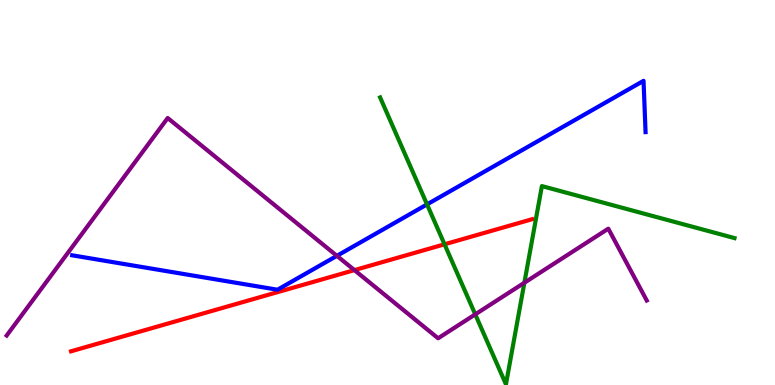[{'lines': ['blue', 'red'], 'intersections': []}, {'lines': ['green', 'red'], 'intersections': [{'x': 5.74, 'y': 3.65}]}, {'lines': ['purple', 'red'], 'intersections': [{'x': 4.57, 'y': 2.98}]}, {'lines': ['blue', 'green'], 'intersections': [{'x': 5.51, 'y': 4.69}]}, {'lines': ['blue', 'purple'], 'intersections': [{'x': 4.35, 'y': 3.35}]}, {'lines': ['green', 'purple'], 'intersections': [{'x': 6.13, 'y': 1.83}, {'x': 6.77, 'y': 2.66}]}]